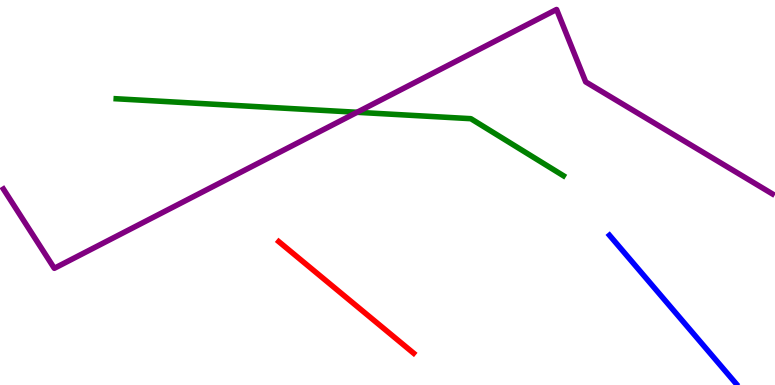[{'lines': ['blue', 'red'], 'intersections': []}, {'lines': ['green', 'red'], 'intersections': []}, {'lines': ['purple', 'red'], 'intersections': []}, {'lines': ['blue', 'green'], 'intersections': []}, {'lines': ['blue', 'purple'], 'intersections': []}, {'lines': ['green', 'purple'], 'intersections': [{'x': 4.61, 'y': 7.08}]}]